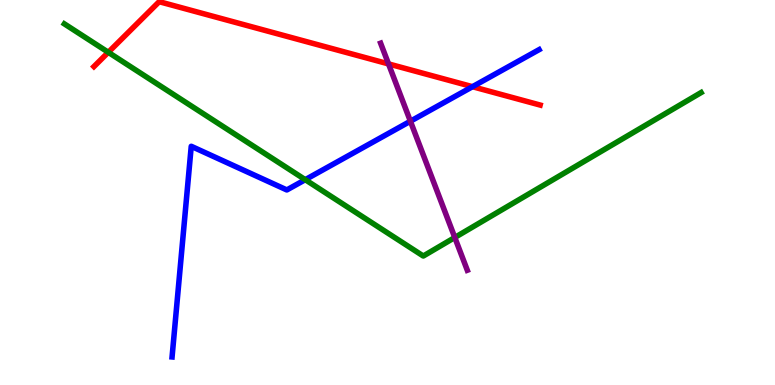[{'lines': ['blue', 'red'], 'intersections': [{'x': 6.1, 'y': 7.75}]}, {'lines': ['green', 'red'], 'intersections': [{'x': 1.4, 'y': 8.64}]}, {'lines': ['purple', 'red'], 'intersections': [{'x': 5.01, 'y': 8.34}]}, {'lines': ['blue', 'green'], 'intersections': [{'x': 3.94, 'y': 5.33}]}, {'lines': ['blue', 'purple'], 'intersections': [{'x': 5.3, 'y': 6.85}]}, {'lines': ['green', 'purple'], 'intersections': [{'x': 5.87, 'y': 3.83}]}]